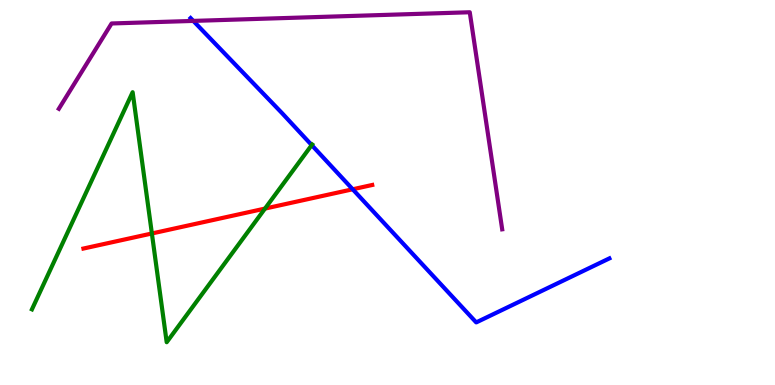[{'lines': ['blue', 'red'], 'intersections': [{'x': 4.55, 'y': 5.08}]}, {'lines': ['green', 'red'], 'intersections': [{'x': 1.96, 'y': 3.94}, {'x': 3.42, 'y': 4.58}]}, {'lines': ['purple', 'red'], 'intersections': []}, {'lines': ['blue', 'green'], 'intersections': [{'x': 4.02, 'y': 6.23}]}, {'lines': ['blue', 'purple'], 'intersections': [{'x': 2.49, 'y': 9.46}]}, {'lines': ['green', 'purple'], 'intersections': []}]